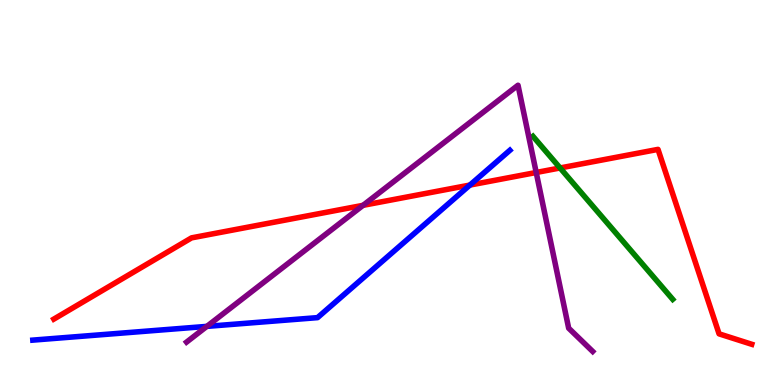[{'lines': ['blue', 'red'], 'intersections': [{'x': 6.06, 'y': 5.19}]}, {'lines': ['green', 'red'], 'intersections': [{'x': 7.23, 'y': 5.64}]}, {'lines': ['purple', 'red'], 'intersections': [{'x': 4.68, 'y': 4.67}, {'x': 6.92, 'y': 5.52}]}, {'lines': ['blue', 'green'], 'intersections': []}, {'lines': ['blue', 'purple'], 'intersections': [{'x': 2.67, 'y': 1.52}]}, {'lines': ['green', 'purple'], 'intersections': []}]